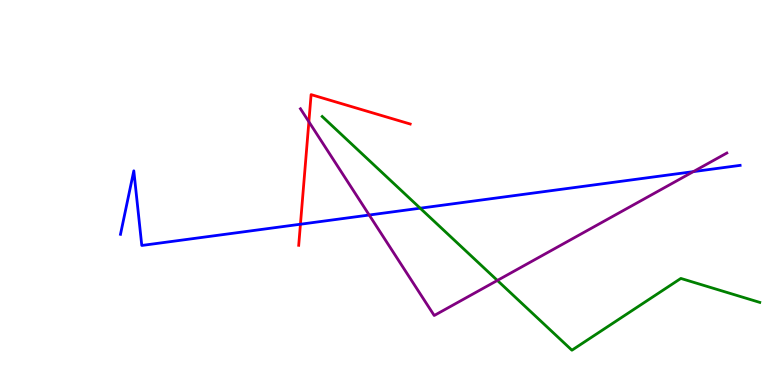[{'lines': ['blue', 'red'], 'intersections': [{'x': 3.88, 'y': 4.18}]}, {'lines': ['green', 'red'], 'intersections': []}, {'lines': ['purple', 'red'], 'intersections': [{'x': 3.99, 'y': 6.84}]}, {'lines': ['blue', 'green'], 'intersections': [{'x': 5.42, 'y': 4.59}]}, {'lines': ['blue', 'purple'], 'intersections': [{'x': 4.76, 'y': 4.42}, {'x': 8.95, 'y': 5.54}]}, {'lines': ['green', 'purple'], 'intersections': [{'x': 6.42, 'y': 2.72}]}]